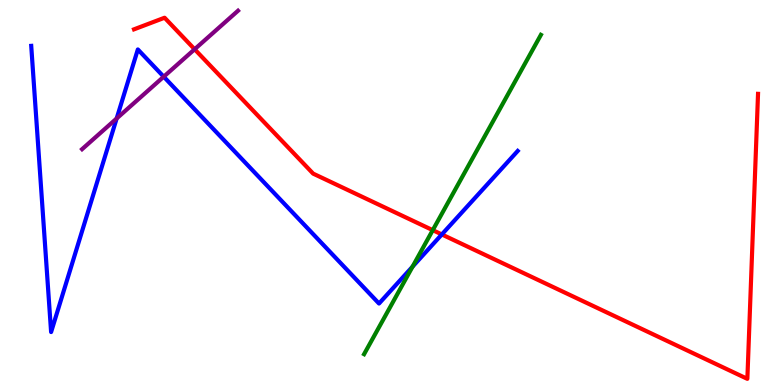[{'lines': ['blue', 'red'], 'intersections': [{'x': 5.7, 'y': 3.91}]}, {'lines': ['green', 'red'], 'intersections': [{'x': 5.58, 'y': 4.02}]}, {'lines': ['purple', 'red'], 'intersections': [{'x': 2.51, 'y': 8.72}]}, {'lines': ['blue', 'green'], 'intersections': [{'x': 5.32, 'y': 3.07}]}, {'lines': ['blue', 'purple'], 'intersections': [{'x': 1.51, 'y': 6.92}, {'x': 2.11, 'y': 8.01}]}, {'lines': ['green', 'purple'], 'intersections': []}]